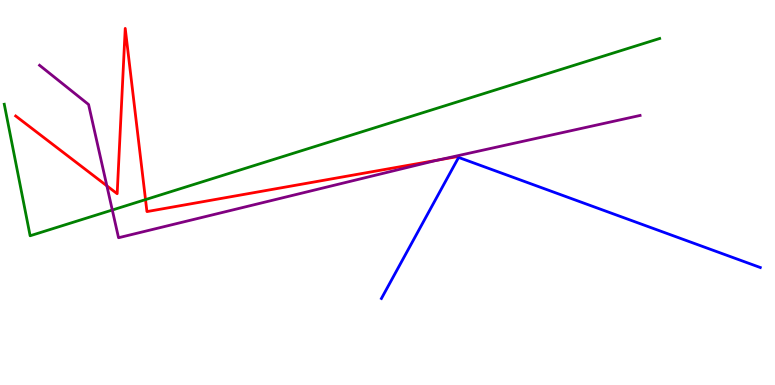[{'lines': ['blue', 'red'], 'intersections': []}, {'lines': ['green', 'red'], 'intersections': [{'x': 1.88, 'y': 4.82}]}, {'lines': ['purple', 'red'], 'intersections': [{'x': 1.38, 'y': 5.17}, {'x': 5.66, 'y': 5.84}]}, {'lines': ['blue', 'green'], 'intersections': []}, {'lines': ['blue', 'purple'], 'intersections': []}, {'lines': ['green', 'purple'], 'intersections': [{'x': 1.45, 'y': 4.55}]}]